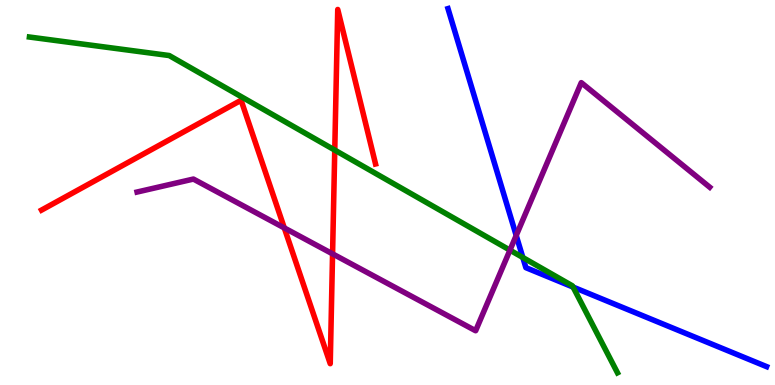[{'lines': ['blue', 'red'], 'intersections': []}, {'lines': ['green', 'red'], 'intersections': [{'x': 4.32, 'y': 6.1}]}, {'lines': ['purple', 'red'], 'intersections': [{'x': 3.67, 'y': 4.08}, {'x': 4.29, 'y': 3.41}]}, {'lines': ['blue', 'green'], 'intersections': [{'x': 6.75, 'y': 3.31}, {'x': 7.39, 'y': 2.54}]}, {'lines': ['blue', 'purple'], 'intersections': [{'x': 6.66, 'y': 3.88}]}, {'lines': ['green', 'purple'], 'intersections': [{'x': 6.58, 'y': 3.5}]}]